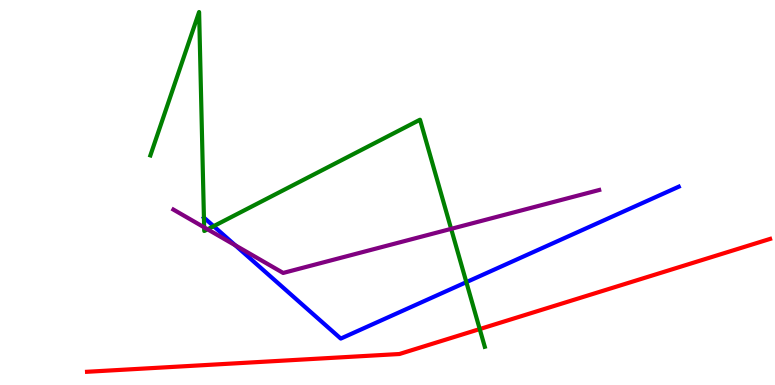[{'lines': ['blue', 'red'], 'intersections': []}, {'lines': ['green', 'red'], 'intersections': [{'x': 6.19, 'y': 1.45}]}, {'lines': ['purple', 'red'], 'intersections': []}, {'lines': ['blue', 'green'], 'intersections': [{'x': 2.63, 'y': 4.35}, {'x': 2.76, 'y': 4.13}, {'x': 6.02, 'y': 2.67}]}, {'lines': ['blue', 'purple'], 'intersections': [{'x': 3.04, 'y': 3.63}]}, {'lines': ['green', 'purple'], 'intersections': [{'x': 2.63, 'y': 4.1}, {'x': 2.68, 'y': 4.04}, {'x': 5.82, 'y': 4.06}]}]